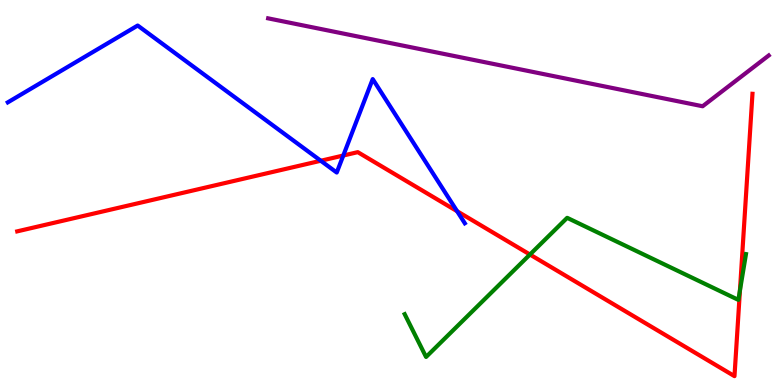[{'lines': ['blue', 'red'], 'intersections': [{'x': 4.14, 'y': 5.82}, {'x': 4.43, 'y': 5.96}, {'x': 5.9, 'y': 4.51}]}, {'lines': ['green', 'red'], 'intersections': [{'x': 6.84, 'y': 3.39}, {'x': 9.55, 'y': 2.46}]}, {'lines': ['purple', 'red'], 'intersections': []}, {'lines': ['blue', 'green'], 'intersections': []}, {'lines': ['blue', 'purple'], 'intersections': []}, {'lines': ['green', 'purple'], 'intersections': []}]